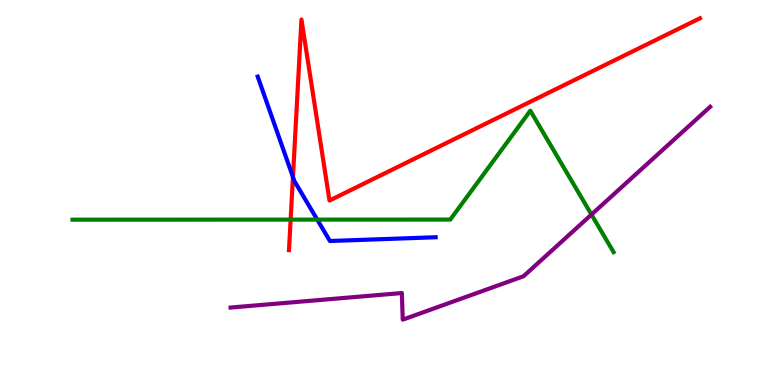[{'lines': ['blue', 'red'], 'intersections': [{'x': 3.78, 'y': 5.4}]}, {'lines': ['green', 'red'], 'intersections': [{'x': 3.75, 'y': 4.3}]}, {'lines': ['purple', 'red'], 'intersections': []}, {'lines': ['blue', 'green'], 'intersections': [{'x': 4.09, 'y': 4.3}]}, {'lines': ['blue', 'purple'], 'intersections': []}, {'lines': ['green', 'purple'], 'intersections': [{'x': 7.63, 'y': 4.43}]}]